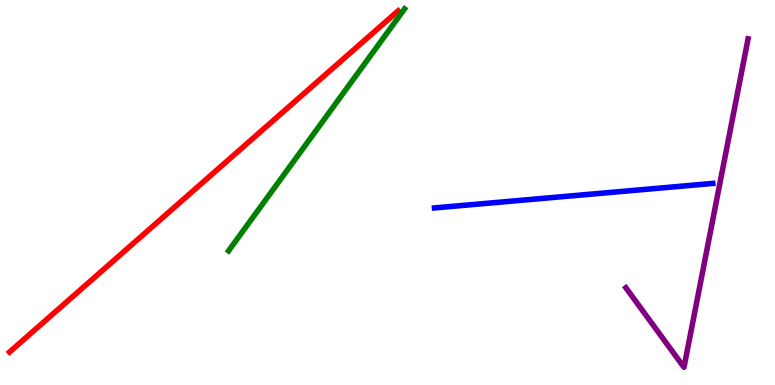[{'lines': ['blue', 'red'], 'intersections': []}, {'lines': ['green', 'red'], 'intersections': []}, {'lines': ['purple', 'red'], 'intersections': []}, {'lines': ['blue', 'green'], 'intersections': []}, {'lines': ['blue', 'purple'], 'intersections': []}, {'lines': ['green', 'purple'], 'intersections': []}]